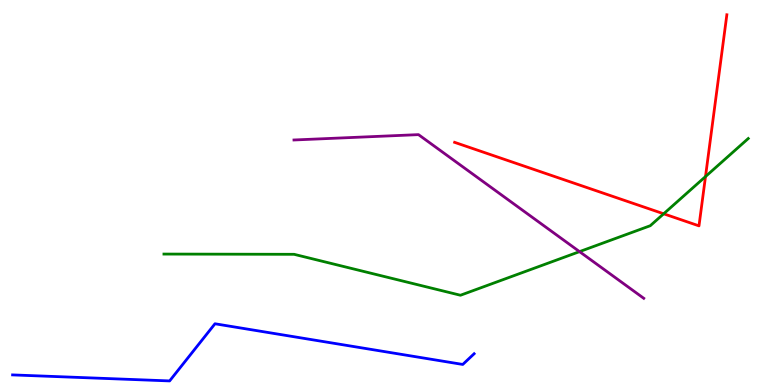[{'lines': ['blue', 'red'], 'intersections': []}, {'lines': ['green', 'red'], 'intersections': [{'x': 8.56, 'y': 4.45}, {'x': 9.1, 'y': 5.41}]}, {'lines': ['purple', 'red'], 'intersections': []}, {'lines': ['blue', 'green'], 'intersections': []}, {'lines': ['blue', 'purple'], 'intersections': []}, {'lines': ['green', 'purple'], 'intersections': [{'x': 7.48, 'y': 3.46}]}]